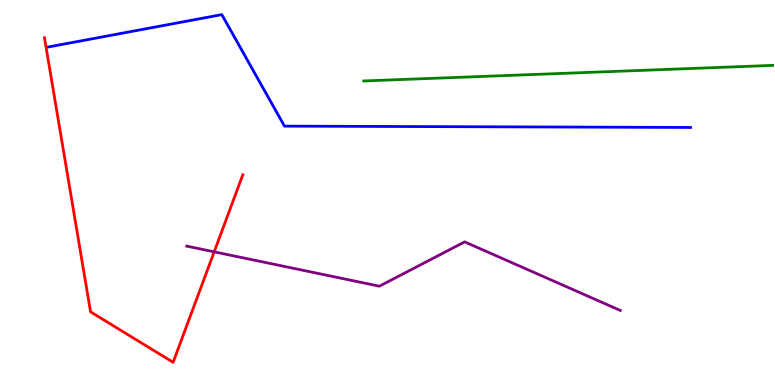[{'lines': ['blue', 'red'], 'intersections': []}, {'lines': ['green', 'red'], 'intersections': []}, {'lines': ['purple', 'red'], 'intersections': [{'x': 2.76, 'y': 3.46}]}, {'lines': ['blue', 'green'], 'intersections': []}, {'lines': ['blue', 'purple'], 'intersections': []}, {'lines': ['green', 'purple'], 'intersections': []}]